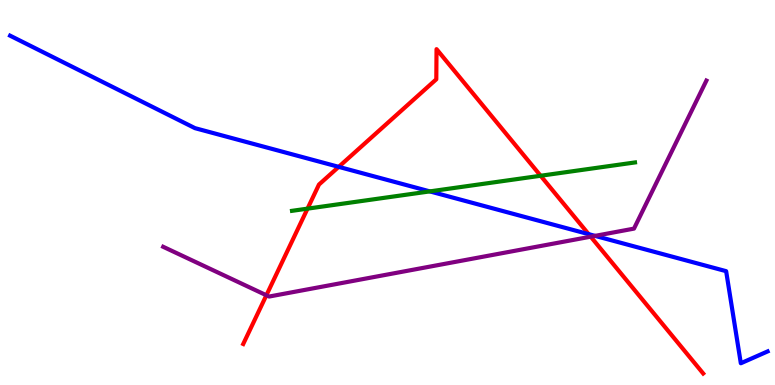[{'lines': ['blue', 'red'], 'intersections': [{'x': 4.37, 'y': 5.67}, {'x': 7.6, 'y': 3.92}]}, {'lines': ['green', 'red'], 'intersections': [{'x': 3.97, 'y': 4.58}, {'x': 6.98, 'y': 5.43}]}, {'lines': ['purple', 'red'], 'intersections': [{'x': 3.44, 'y': 2.33}, {'x': 7.62, 'y': 3.85}]}, {'lines': ['blue', 'green'], 'intersections': [{'x': 5.55, 'y': 5.03}]}, {'lines': ['blue', 'purple'], 'intersections': [{'x': 7.68, 'y': 3.87}]}, {'lines': ['green', 'purple'], 'intersections': []}]